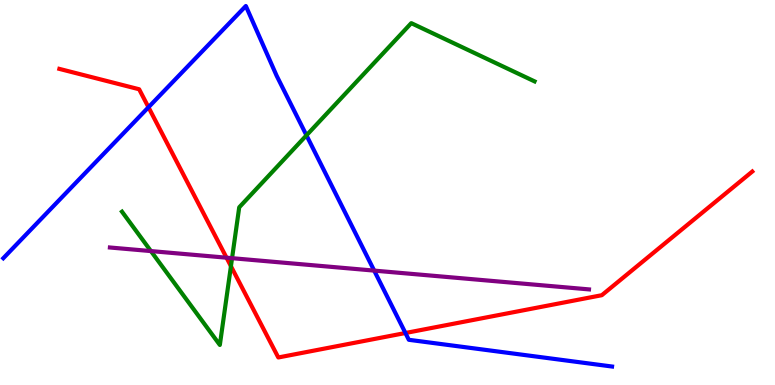[{'lines': ['blue', 'red'], 'intersections': [{'x': 1.92, 'y': 7.21}, {'x': 5.23, 'y': 1.35}]}, {'lines': ['green', 'red'], 'intersections': [{'x': 2.98, 'y': 3.09}]}, {'lines': ['purple', 'red'], 'intersections': [{'x': 2.92, 'y': 3.31}]}, {'lines': ['blue', 'green'], 'intersections': [{'x': 3.95, 'y': 6.48}]}, {'lines': ['blue', 'purple'], 'intersections': [{'x': 4.83, 'y': 2.97}]}, {'lines': ['green', 'purple'], 'intersections': [{'x': 1.95, 'y': 3.48}, {'x': 2.99, 'y': 3.29}]}]